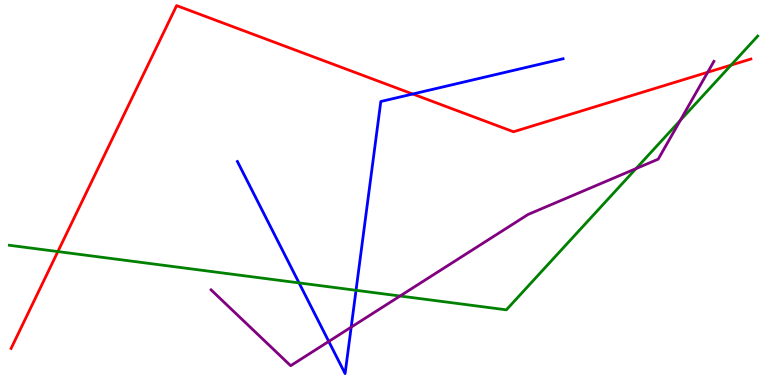[{'lines': ['blue', 'red'], 'intersections': [{'x': 5.33, 'y': 7.56}]}, {'lines': ['green', 'red'], 'intersections': [{'x': 0.747, 'y': 3.47}, {'x': 9.43, 'y': 8.31}]}, {'lines': ['purple', 'red'], 'intersections': [{'x': 9.13, 'y': 8.12}]}, {'lines': ['blue', 'green'], 'intersections': [{'x': 3.86, 'y': 2.65}, {'x': 4.59, 'y': 2.46}]}, {'lines': ['blue', 'purple'], 'intersections': [{'x': 4.24, 'y': 1.13}, {'x': 4.53, 'y': 1.5}]}, {'lines': ['green', 'purple'], 'intersections': [{'x': 5.16, 'y': 2.31}, {'x': 8.21, 'y': 5.62}, {'x': 8.78, 'y': 6.87}]}]